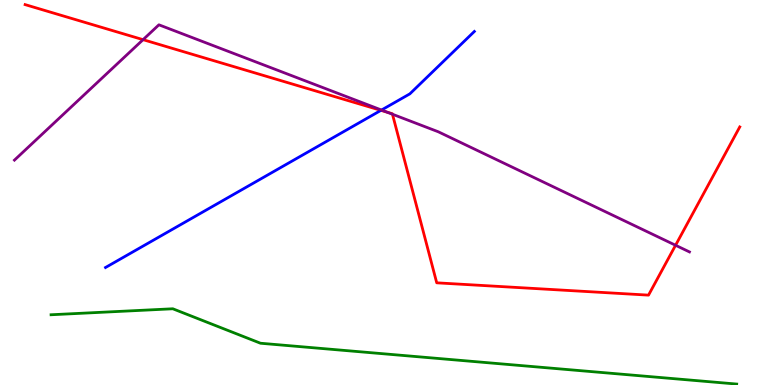[{'lines': ['blue', 'red'], 'intersections': [{'x': 4.92, 'y': 7.13}]}, {'lines': ['green', 'red'], 'intersections': []}, {'lines': ['purple', 'red'], 'intersections': [{'x': 1.85, 'y': 8.97}, {'x': 5.0, 'y': 7.09}, {'x': 5.06, 'y': 7.03}, {'x': 8.72, 'y': 3.63}]}, {'lines': ['blue', 'green'], 'intersections': []}, {'lines': ['blue', 'purple'], 'intersections': [{'x': 4.92, 'y': 7.14}]}, {'lines': ['green', 'purple'], 'intersections': []}]